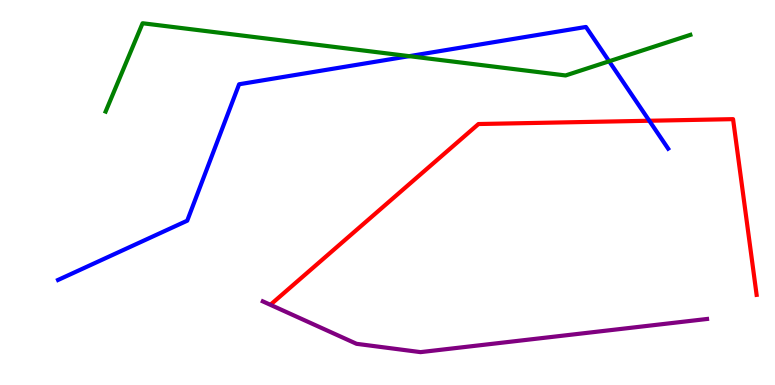[{'lines': ['blue', 'red'], 'intersections': [{'x': 8.38, 'y': 6.86}]}, {'lines': ['green', 'red'], 'intersections': []}, {'lines': ['purple', 'red'], 'intersections': []}, {'lines': ['blue', 'green'], 'intersections': [{'x': 5.28, 'y': 8.54}, {'x': 7.86, 'y': 8.41}]}, {'lines': ['blue', 'purple'], 'intersections': []}, {'lines': ['green', 'purple'], 'intersections': []}]